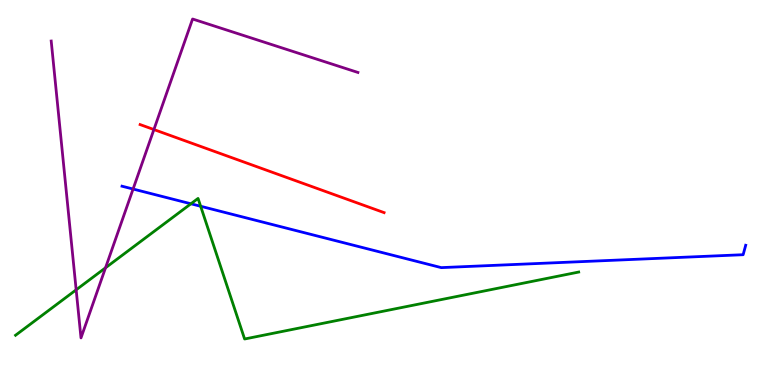[{'lines': ['blue', 'red'], 'intersections': []}, {'lines': ['green', 'red'], 'intersections': []}, {'lines': ['purple', 'red'], 'intersections': [{'x': 1.99, 'y': 6.64}]}, {'lines': ['blue', 'green'], 'intersections': [{'x': 2.46, 'y': 4.71}, {'x': 2.59, 'y': 4.64}]}, {'lines': ['blue', 'purple'], 'intersections': [{'x': 1.72, 'y': 5.09}]}, {'lines': ['green', 'purple'], 'intersections': [{'x': 0.983, 'y': 2.47}, {'x': 1.36, 'y': 3.04}]}]